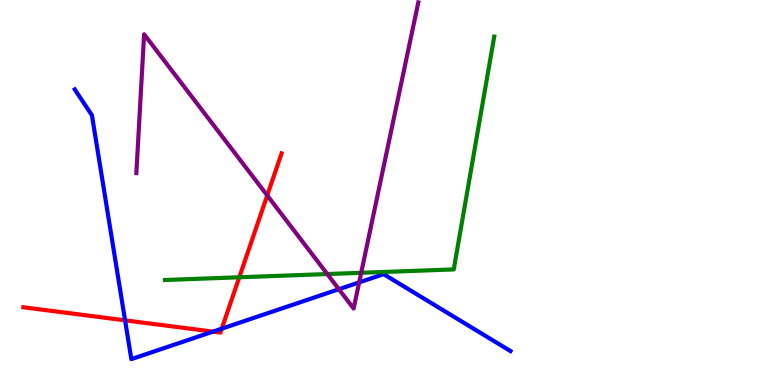[{'lines': ['blue', 'red'], 'intersections': [{'x': 1.61, 'y': 1.68}, {'x': 2.75, 'y': 1.39}, {'x': 2.86, 'y': 1.46}]}, {'lines': ['green', 'red'], 'intersections': [{'x': 3.09, 'y': 2.8}]}, {'lines': ['purple', 'red'], 'intersections': [{'x': 3.45, 'y': 4.92}]}, {'lines': ['blue', 'green'], 'intersections': []}, {'lines': ['blue', 'purple'], 'intersections': [{'x': 4.37, 'y': 2.49}, {'x': 4.63, 'y': 2.67}]}, {'lines': ['green', 'purple'], 'intersections': [{'x': 4.22, 'y': 2.88}, {'x': 4.66, 'y': 2.91}]}]